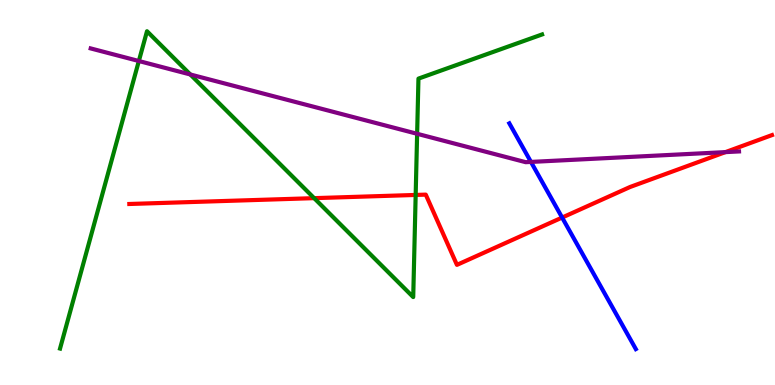[{'lines': ['blue', 'red'], 'intersections': [{'x': 7.25, 'y': 4.35}]}, {'lines': ['green', 'red'], 'intersections': [{'x': 4.05, 'y': 4.85}, {'x': 5.36, 'y': 4.94}]}, {'lines': ['purple', 'red'], 'intersections': [{'x': 9.36, 'y': 6.05}]}, {'lines': ['blue', 'green'], 'intersections': []}, {'lines': ['blue', 'purple'], 'intersections': [{'x': 6.85, 'y': 5.79}]}, {'lines': ['green', 'purple'], 'intersections': [{'x': 1.79, 'y': 8.42}, {'x': 2.46, 'y': 8.07}, {'x': 5.38, 'y': 6.52}]}]